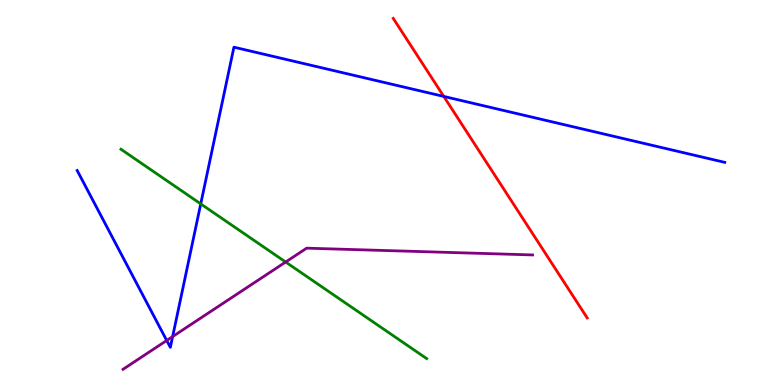[{'lines': ['blue', 'red'], 'intersections': [{'x': 5.73, 'y': 7.5}]}, {'lines': ['green', 'red'], 'intersections': []}, {'lines': ['purple', 'red'], 'intersections': []}, {'lines': ['blue', 'green'], 'intersections': [{'x': 2.59, 'y': 4.7}]}, {'lines': ['blue', 'purple'], 'intersections': [{'x': 2.15, 'y': 1.16}, {'x': 2.23, 'y': 1.26}]}, {'lines': ['green', 'purple'], 'intersections': [{'x': 3.69, 'y': 3.19}]}]